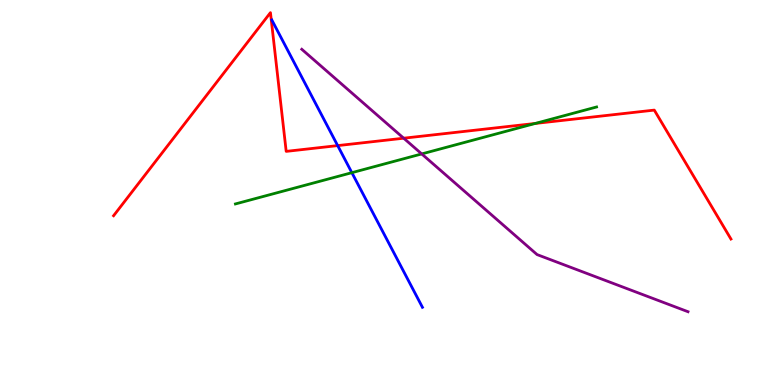[{'lines': ['blue', 'red'], 'intersections': [{'x': 4.36, 'y': 6.22}]}, {'lines': ['green', 'red'], 'intersections': [{'x': 6.91, 'y': 6.79}]}, {'lines': ['purple', 'red'], 'intersections': [{'x': 5.21, 'y': 6.41}]}, {'lines': ['blue', 'green'], 'intersections': [{'x': 4.54, 'y': 5.51}]}, {'lines': ['blue', 'purple'], 'intersections': []}, {'lines': ['green', 'purple'], 'intersections': [{'x': 5.44, 'y': 6.0}]}]